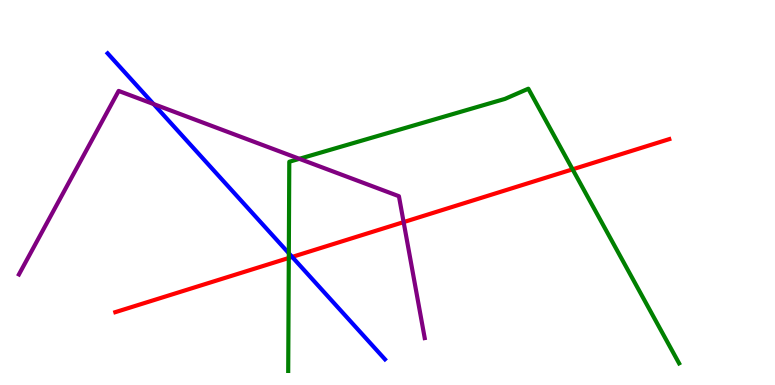[{'lines': ['blue', 'red'], 'intersections': [{'x': 3.77, 'y': 3.33}]}, {'lines': ['green', 'red'], 'intersections': [{'x': 3.73, 'y': 3.3}, {'x': 7.39, 'y': 5.6}]}, {'lines': ['purple', 'red'], 'intersections': [{'x': 5.21, 'y': 4.23}]}, {'lines': ['blue', 'green'], 'intersections': [{'x': 3.73, 'y': 3.42}]}, {'lines': ['blue', 'purple'], 'intersections': [{'x': 1.98, 'y': 7.3}]}, {'lines': ['green', 'purple'], 'intersections': [{'x': 3.86, 'y': 5.87}]}]